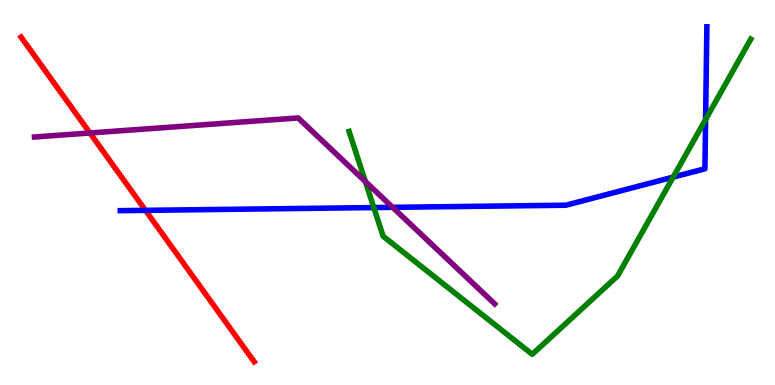[{'lines': ['blue', 'red'], 'intersections': [{'x': 1.88, 'y': 4.54}]}, {'lines': ['green', 'red'], 'intersections': []}, {'lines': ['purple', 'red'], 'intersections': [{'x': 1.16, 'y': 6.55}]}, {'lines': ['blue', 'green'], 'intersections': [{'x': 4.82, 'y': 4.61}, {'x': 8.69, 'y': 5.4}, {'x': 9.1, 'y': 6.9}]}, {'lines': ['blue', 'purple'], 'intersections': [{'x': 5.07, 'y': 4.61}]}, {'lines': ['green', 'purple'], 'intersections': [{'x': 4.71, 'y': 5.29}]}]